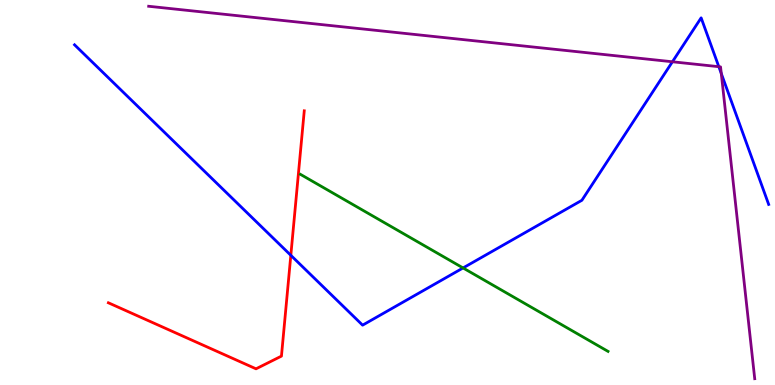[{'lines': ['blue', 'red'], 'intersections': [{'x': 3.75, 'y': 3.37}]}, {'lines': ['green', 'red'], 'intersections': []}, {'lines': ['purple', 'red'], 'intersections': []}, {'lines': ['blue', 'green'], 'intersections': [{'x': 5.97, 'y': 3.04}]}, {'lines': ['blue', 'purple'], 'intersections': [{'x': 8.68, 'y': 8.4}, {'x': 9.28, 'y': 8.27}, {'x': 9.31, 'y': 8.09}]}, {'lines': ['green', 'purple'], 'intersections': []}]